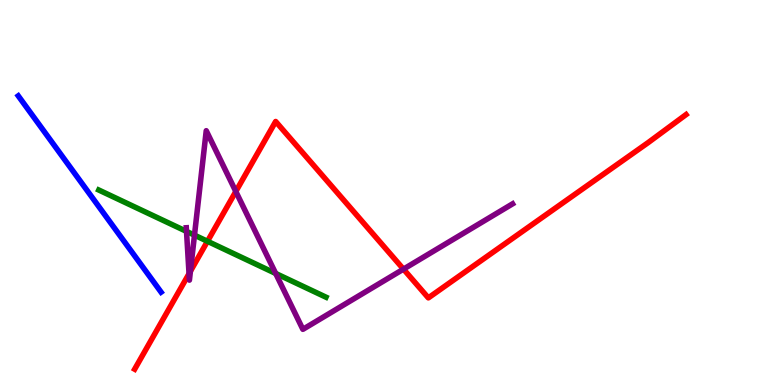[{'lines': ['blue', 'red'], 'intersections': []}, {'lines': ['green', 'red'], 'intersections': [{'x': 2.68, 'y': 3.73}]}, {'lines': ['purple', 'red'], 'intersections': [{'x': 2.44, 'y': 2.89}, {'x': 2.46, 'y': 2.95}, {'x': 3.04, 'y': 5.03}, {'x': 5.21, 'y': 3.01}]}, {'lines': ['blue', 'green'], 'intersections': []}, {'lines': ['blue', 'purple'], 'intersections': []}, {'lines': ['green', 'purple'], 'intersections': [{'x': 2.41, 'y': 3.99}, {'x': 2.51, 'y': 3.89}, {'x': 3.56, 'y': 2.9}]}]